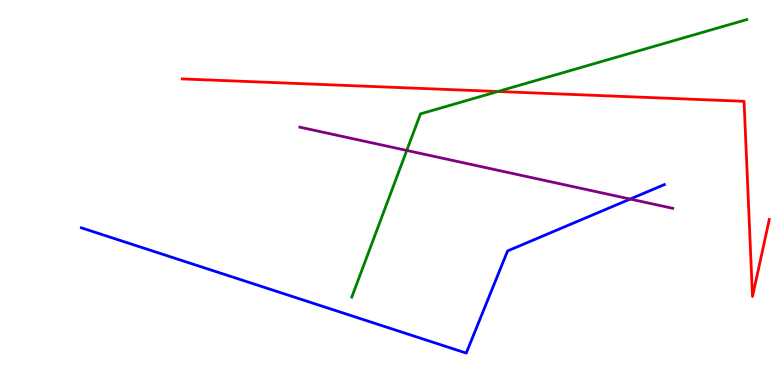[{'lines': ['blue', 'red'], 'intersections': []}, {'lines': ['green', 'red'], 'intersections': [{'x': 6.42, 'y': 7.62}]}, {'lines': ['purple', 'red'], 'intersections': []}, {'lines': ['blue', 'green'], 'intersections': []}, {'lines': ['blue', 'purple'], 'intersections': [{'x': 8.13, 'y': 4.83}]}, {'lines': ['green', 'purple'], 'intersections': [{'x': 5.25, 'y': 6.09}]}]